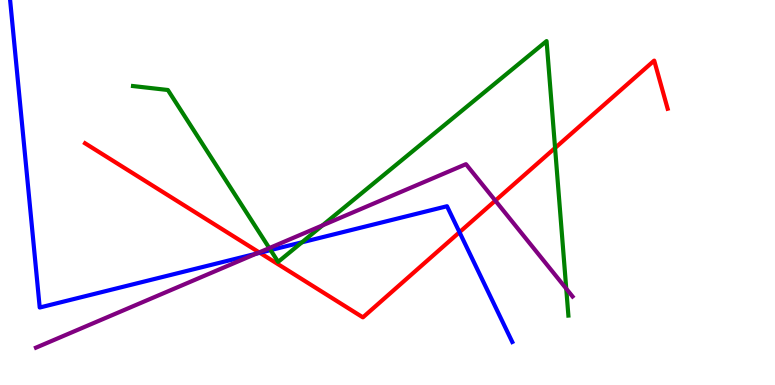[{'lines': ['blue', 'red'], 'intersections': [{'x': 3.35, 'y': 3.43}, {'x': 5.93, 'y': 3.97}]}, {'lines': ['green', 'red'], 'intersections': [{'x': 7.16, 'y': 6.16}]}, {'lines': ['purple', 'red'], 'intersections': [{'x': 3.34, 'y': 3.44}, {'x': 6.39, 'y': 4.79}]}, {'lines': ['blue', 'green'], 'intersections': [{'x': 3.49, 'y': 3.5}, {'x': 3.9, 'y': 3.71}]}, {'lines': ['blue', 'purple'], 'intersections': [{'x': 3.31, 'y': 3.41}]}, {'lines': ['green', 'purple'], 'intersections': [{'x': 3.47, 'y': 3.56}, {'x': 4.16, 'y': 4.15}, {'x': 7.31, 'y': 2.5}]}]